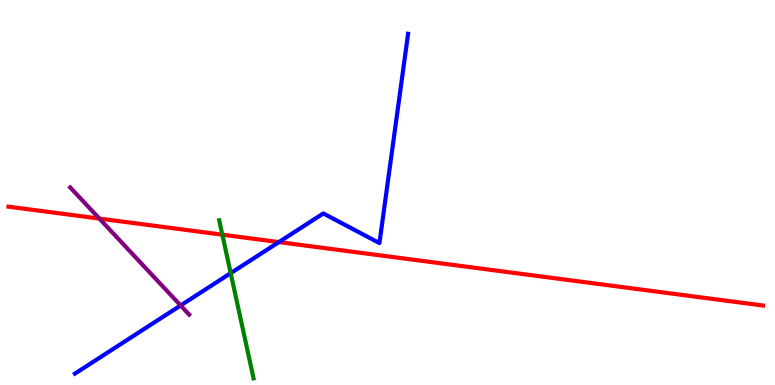[{'lines': ['blue', 'red'], 'intersections': [{'x': 3.6, 'y': 3.71}]}, {'lines': ['green', 'red'], 'intersections': [{'x': 2.87, 'y': 3.9}]}, {'lines': ['purple', 'red'], 'intersections': [{'x': 1.28, 'y': 4.32}]}, {'lines': ['blue', 'green'], 'intersections': [{'x': 2.98, 'y': 2.9}]}, {'lines': ['blue', 'purple'], 'intersections': [{'x': 2.33, 'y': 2.07}]}, {'lines': ['green', 'purple'], 'intersections': []}]